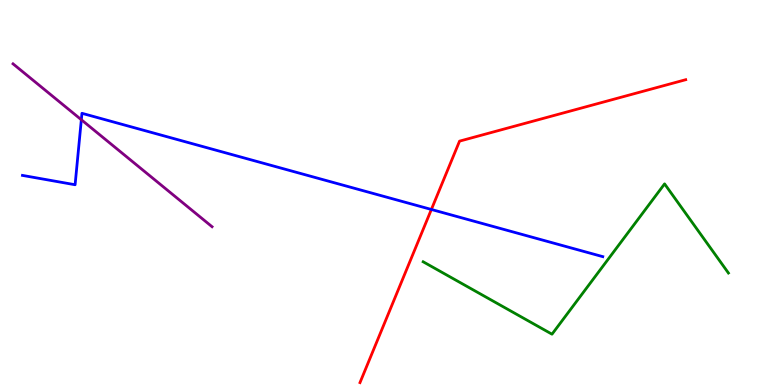[{'lines': ['blue', 'red'], 'intersections': [{'x': 5.57, 'y': 4.56}]}, {'lines': ['green', 'red'], 'intersections': []}, {'lines': ['purple', 'red'], 'intersections': []}, {'lines': ['blue', 'green'], 'intersections': []}, {'lines': ['blue', 'purple'], 'intersections': [{'x': 1.05, 'y': 6.89}]}, {'lines': ['green', 'purple'], 'intersections': []}]